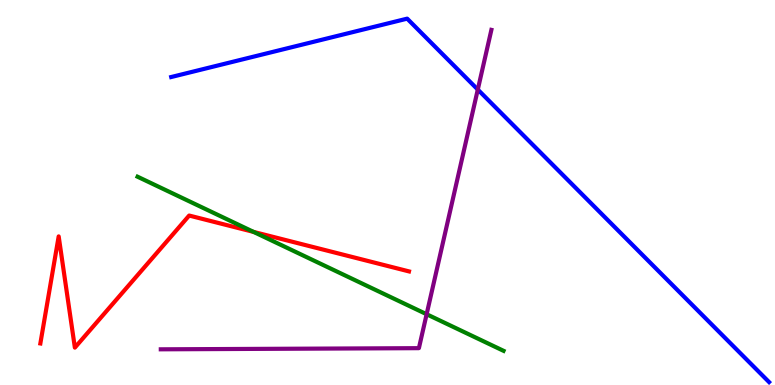[{'lines': ['blue', 'red'], 'intersections': []}, {'lines': ['green', 'red'], 'intersections': [{'x': 3.27, 'y': 3.98}]}, {'lines': ['purple', 'red'], 'intersections': []}, {'lines': ['blue', 'green'], 'intersections': []}, {'lines': ['blue', 'purple'], 'intersections': [{'x': 6.17, 'y': 7.67}]}, {'lines': ['green', 'purple'], 'intersections': [{'x': 5.5, 'y': 1.84}]}]